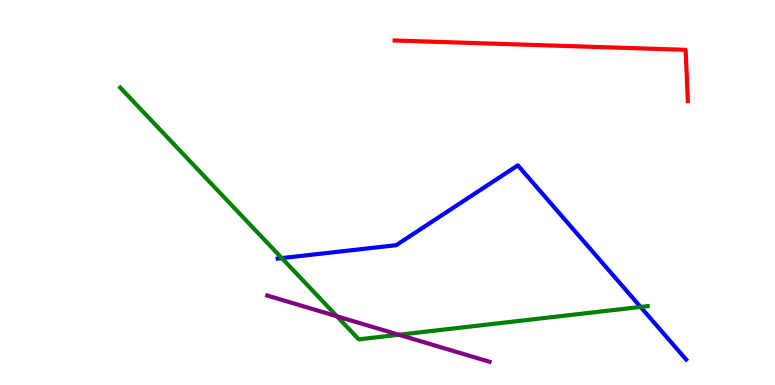[{'lines': ['blue', 'red'], 'intersections': []}, {'lines': ['green', 'red'], 'intersections': []}, {'lines': ['purple', 'red'], 'intersections': []}, {'lines': ['blue', 'green'], 'intersections': [{'x': 3.64, 'y': 3.3}, {'x': 8.27, 'y': 2.03}]}, {'lines': ['blue', 'purple'], 'intersections': []}, {'lines': ['green', 'purple'], 'intersections': [{'x': 4.35, 'y': 1.78}, {'x': 5.15, 'y': 1.31}]}]